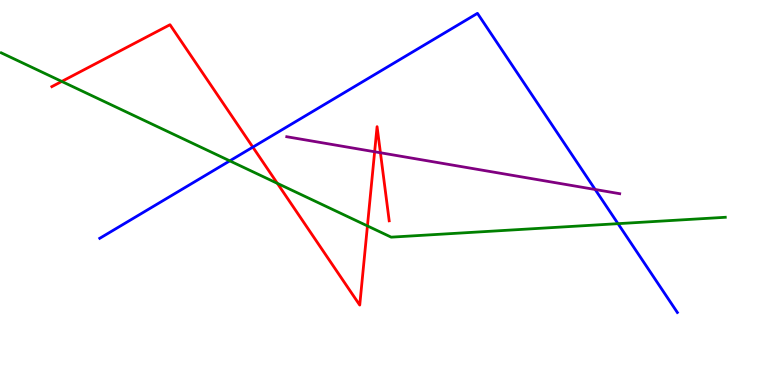[{'lines': ['blue', 'red'], 'intersections': [{'x': 3.26, 'y': 6.18}]}, {'lines': ['green', 'red'], 'intersections': [{'x': 0.797, 'y': 7.88}, {'x': 3.58, 'y': 5.24}, {'x': 4.74, 'y': 4.13}]}, {'lines': ['purple', 'red'], 'intersections': [{'x': 4.83, 'y': 6.06}, {'x': 4.91, 'y': 6.03}]}, {'lines': ['blue', 'green'], 'intersections': [{'x': 2.96, 'y': 5.82}, {'x': 7.97, 'y': 4.19}]}, {'lines': ['blue', 'purple'], 'intersections': [{'x': 7.68, 'y': 5.08}]}, {'lines': ['green', 'purple'], 'intersections': []}]